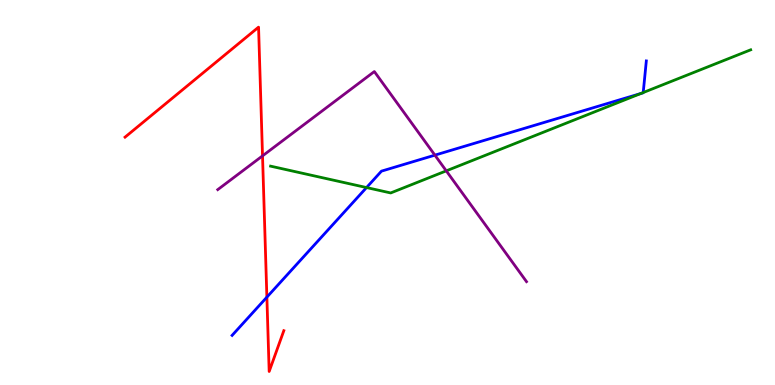[{'lines': ['blue', 'red'], 'intersections': [{'x': 3.44, 'y': 2.28}]}, {'lines': ['green', 'red'], 'intersections': []}, {'lines': ['purple', 'red'], 'intersections': [{'x': 3.39, 'y': 5.95}]}, {'lines': ['blue', 'green'], 'intersections': [{'x': 4.73, 'y': 5.13}, {'x': 8.27, 'y': 7.57}, {'x': 8.3, 'y': 7.6}]}, {'lines': ['blue', 'purple'], 'intersections': [{'x': 5.61, 'y': 5.97}]}, {'lines': ['green', 'purple'], 'intersections': [{'x': 5.76, 'y': 5.56}]}]